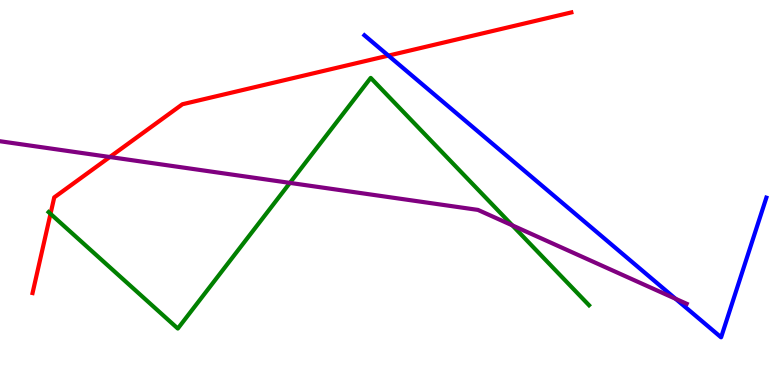[{'lines': ['blue', 'red'], 'intersections': [{'x': 5.01, 'y': 8.56}]}, {'lines': ['green', 'red'], 'intersections': [{'x': 0.652, 'y': 4.45}]}, {'lines': ['purple', 'red'], 'intersections': [{'x': 1.42, 'y': 5.92}]}, {'lines': ['blue', 'green'], 'intersections': []}, {'lines': ['blue', 'purple'], 'intersections': [{'x': 8.72, 'y': 2.24}]}, {'lines': ['green', 'purple'], 'intersections': [{'x': 3.74, 'y': 5.25}, {'x': 6.61, 'y': 4.15}]}]